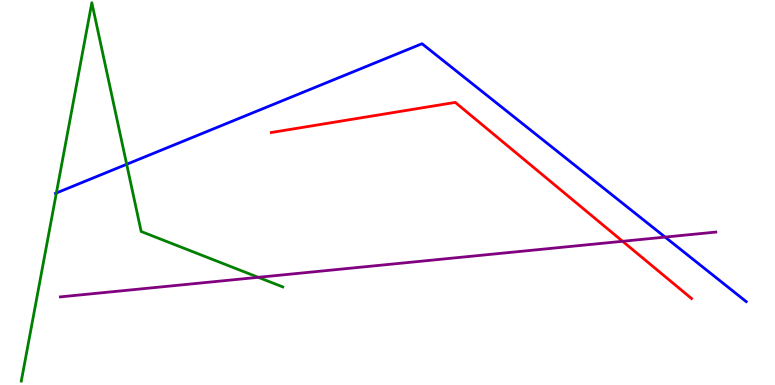[{'lines': ['blue', 'red'], 'intersections': []}, {'lines': ['green', 'red'], 'intersections': []}, {'lines': ['purple', 'red'], 'intersections': [{'x': 8.03, 'y': 3.73}]}, {'lines': ['blue', 'green'], 'intersections': [{'x': 0.727, 'y': 4.99}, {'x': 1.63, 'y': 5.73}]}, {'lines': ['blue', 'purple'], 'intersections': [{'x': 8.58, 'y': 3.84}]}, {'lines': ['green', 'purple'], 'intersections': [{'x': 3.33, 'y': 2.8}]}]